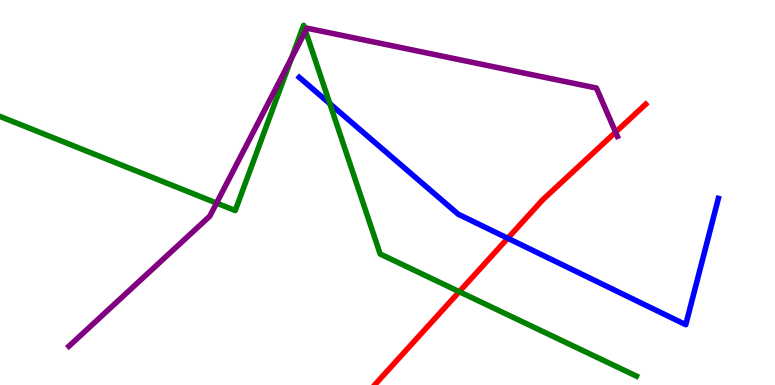[{'lines': ['blue', 'red'], 'intersections': [{'x': 6.55, 'y': 3.81}]}, {'lines': ['green', 'red'], 'intersections': [{'x': 5.93, 'y': 2.42}]}, {'lines': ['purple', 'red'], 'intersections': [{'x': 7.94, 'y': 6.57}]}, {'lines': ['blue', 'green'], 'intersections': [{'x': 4.26, 'y': 7.31}]}, {'lines': ['blue', 'purple'], 'intersections': []}, {'lines': ['green', 'purple'], 'intersections': [{'x': 2.79, 'y': 4.73}, {'x': 3.76, 'y': 8.49}, {'x': 3.94, 'y': 9.19}]}]